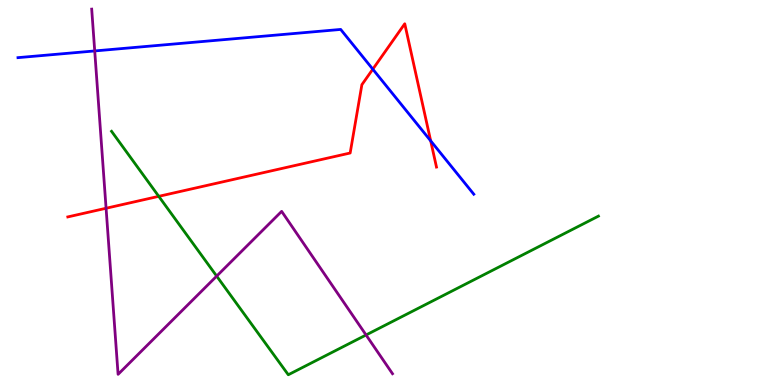[{'lines': ['blue', 'red'], 'intersections': [{'x': 4.81, 'y': 8.2}, {'x': 5.56, 'y': 6.34}]}, {'lines': ['green', 'red'], 'intersections': [{'x': 2.05, 'y': 4.9}]}, {'lines': ['purple', 'red'], 'intersections': [{'x': 1.37, 'y': 4.59}]}, {'lines': ['blue', 'green'], 'intersections': []}, {'lines': ['blue', 'purple'], 'intersections': [{'x': 1.22, 'y': 8.68}]}, {'lines': ['green', 'purple'], 'intersections': [{'x': 2.8, 'y': 2.83}, {'x': 4.72, 'y': 1.3}]}]